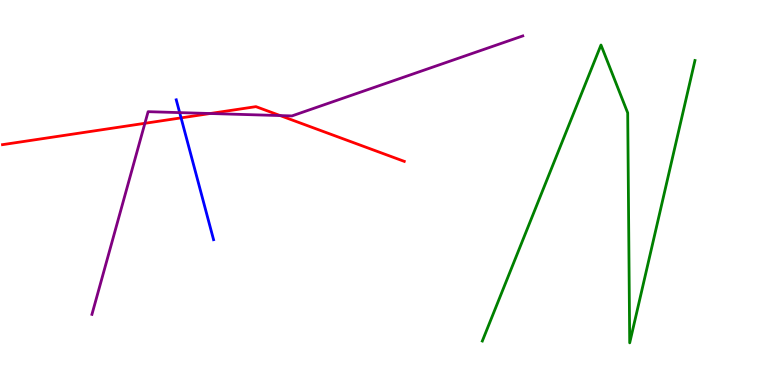[{'lines': ['blue', 'red'], 'intersections': [{'x': 2.34, 'y': 6.94}]}, {'lines': ['green', 'red'], 'intersections': []}, {'lines': ['purple', 'red'], 'intersections': [{'x': 1.87, 'y': 6.8}, {'x': 2.71, 'y': 7.05}, {'x': 3.61, 'y': 7.0}]}, {'lines': ['blue', 'green'], 'intersections': []}, {'lines': ['blue', 'purple'], 'intersections': [{'x': 2.32, 'y': 7.08}]}, {'lines': ['green', 'purple'], 'intersections': []}]